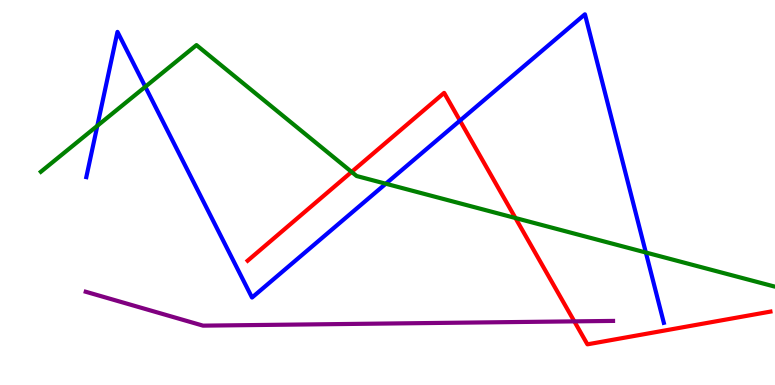[{'lines': ['blue', 'red'], 'intersections': [{'x': 5.93, 'y': 6.87}]}, {'lines': ['green', 'red'], 'intersections': [{'x': 4.54, 'y': 5.53}, {'x': 6.65, 'y': 4.34}]}, {'lines': ['purple', 'red'], 'intersections': [{'x': 7.41, 'y': 1.65}]}, {'lines': ['blue', 'green'], 'intersections': [{'x': 1.26, 'y': 6.73}, {'x': 1.87, 'y': 7.75}, {'x': 4.98, 'y': 5.23}, {'x': 8.33, 'y': 3.44}]}, {'lines': ['blue', 'purple'], 'intersections': []}, {'lines': ['green', 'purple'], 'intersections': []}]